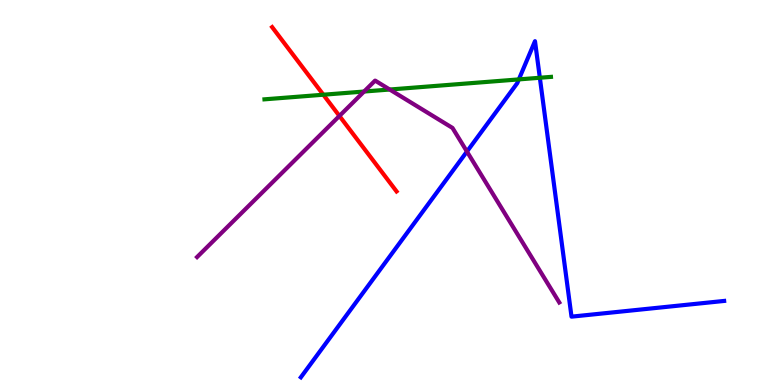[{'lines': ['blue', 'red'], 'intersections': []}, {'lines': ['green', 'red'], 'intersections': [{'x': 4.17, 'y': 7.54}]}, {'lines': ['purple', 'red'], 'intersections': [{'x': 4.38, 'y': 6.99}]}, {'lines': ['blue', 'green'], 'intersections': [{'x': 6.69, 'y': 7.94}, {'x': 6.97, 'y': 7.98}]}, {'lines': ['blue', 'purple'], 'intersections': [{'x': 6.03, 'y': 6.06}]}, {'lines': ['green', 'purple'], 'intersections': [{'x': 4.7, 'y': 7.62}, {'x': 5.03, 'y': 7.67}]}]